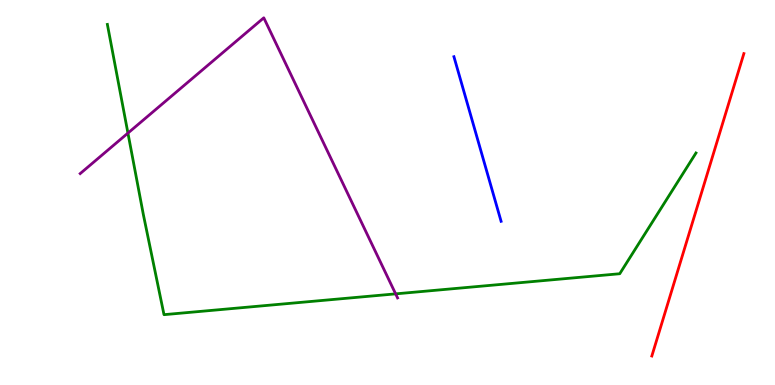[{'lines': ['blue', 'red'], 'intersections': []}, {'lines': ['green', 'red'], 'intersections': []}, {'lines': ['purple', 'red'], 'intersections': []}, {'lines': ['blue', 'green'], 'intersections': []}, {'lines': ['blue', 'purple'], 'intersections': []}, {'lines': ['green', 'purple'], 'intersections': [{'x': 1.65, 'y': 6.54}, {'x': 5.1, 'y': 2.37}]}]